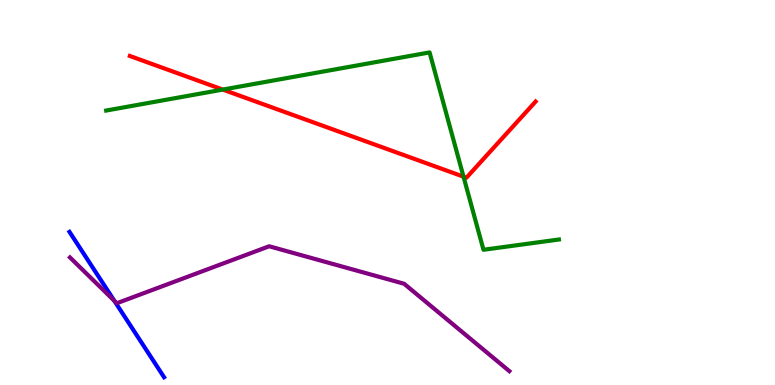[{'lines': ['blue', 'red'], 'intersections': []}, {'lines': ['green', 'red'], 'intersections': [{'x': 2.87, 'y': 7.67}, {'x': 5.98, 'y': 5.41}]}, {'lines': ['purple', 'red'], 'intersections': []}, {'lines': ['blue', 'green'], 'intersections': []}, {'lines': ['blue', 'purple'], 'intersections': [{'x': 1.48, 'y': 2.19}]}, {'lines': ['green', 'purple'], 'intersections': []}]